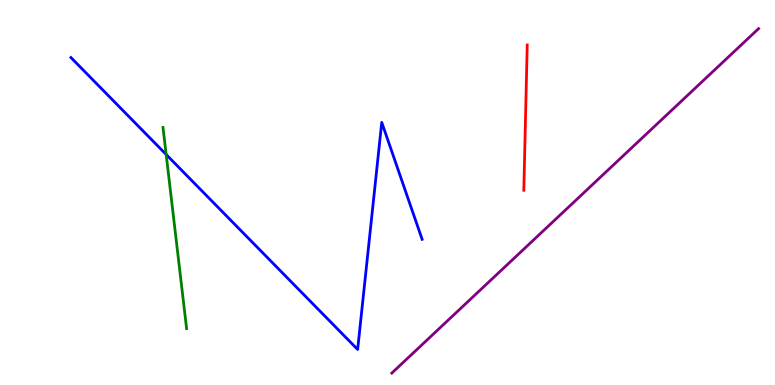[{'lines': ['blue', 'red'], 'intersections': []}, {'lines': ['green', 'red'], 'intersections': []}, {'lines': ['purple', 'red'], 'intersections': []}, {'lines': ['blue', 'green'], 'intersections': [{'x': 2.14, 'y': 5.99}]}, {'lines': ['blue', 'purple'], 'intersections': []}, {'lines': ['green', 'purple'], 'intersections': []}]